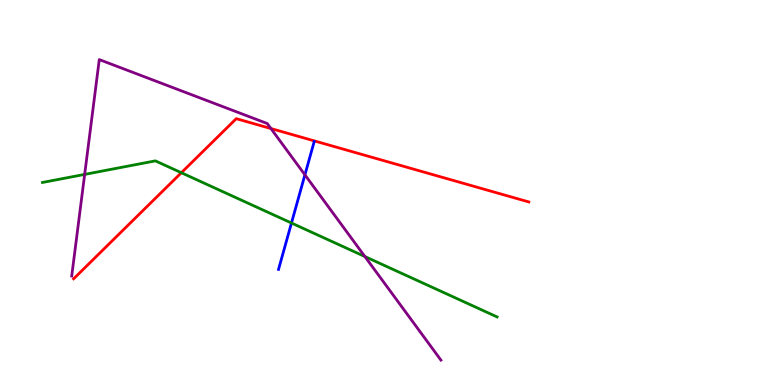[{'lines': ['blue', 'red'], 'intersections': []}, {'lines': ['green', 'red'], 'intersections': [{'x': 2.34, 'y': 5.51}]}, {'lines': ['purple', 'red'], 'intersections': [{'x': 3.5, 'y': 6.66}]}, {'lines': ['blue', 'green'], 'intersections': [{'x': 3.76, 'y': 4.21}]}, {'lines': ['blue', 'purple'], 'intersections': [{'x': 3.93, 'y': 5.46}]}, {'lines': ['green', 'purple'], 'intersections': [{'x': 1.09, 'y': 5.47}, {'x': 4.71, 'y': 3.34}]}]